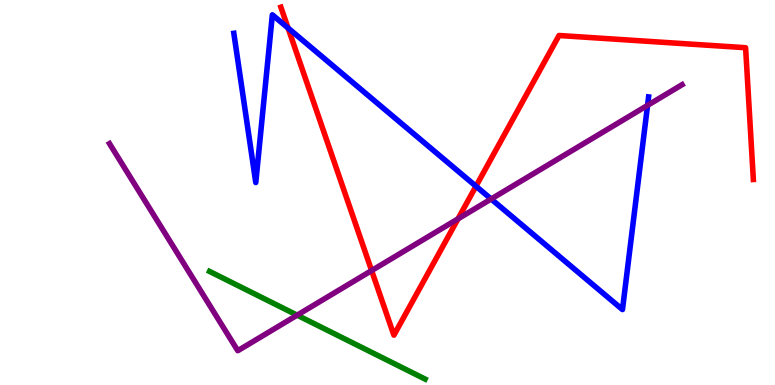[{'lines': ['blue', 'red'], 'intersections': [{'x': 3.72, 'y': 9.27}, {'x': 6.14, 'y': 5.16}]}, {'lines': ['green', 'red'], 'intersections': []}, {'lines': ['purple', 'red'], 'intersections': [{'x': 4.8, 'y': 2.97}, {'x': 5.91, 'y': 4.32}]}, {'lines': ['blue', 'green'], 'intersections': []}, {'lines': ['blue', 'purple'], 'intersections': [{'x': 6.34, 'y': 4.83}, {'x': 8.36, 'y': 7.26}]}, {'lines': ['green', 'purple'], 'intersections': [{'x': 3.83, 'y': 1.81}]}]